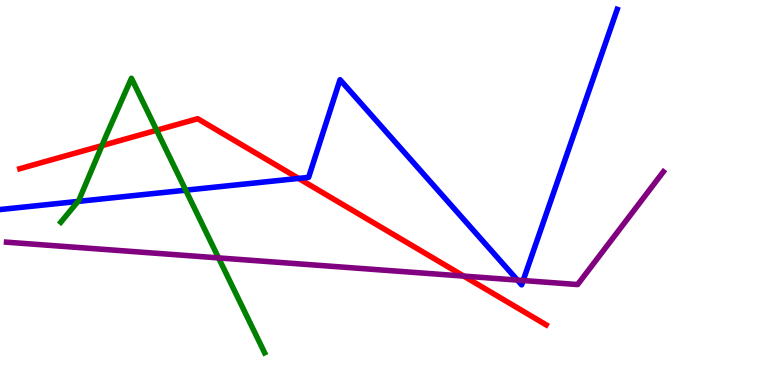[{'lines': ['blue', 'red'], 'intersections': [{'x': 3.85, 'y': 5.37}]}, {'lines': ['green', 'red'], 'intersections': [{'x': 1.32, 'y': 6.22}, {'x': 2.02, 'y': 6.62}]}, {'lines': ['purple', 'red'], 'intersections': [{'x': 5.98, 'y': 2.83}]}, {'lines': ['blue', 'green'], 'intersections': [{'x': 1.01, 'y': 4.77}, {'x': 2.4, 'y': 5.06}]}, {'lines': ['blue', 'purple'], 'intersections': [{'x': 6.68, 'y': 2.73}, {'x': 6.75, 'y': 2.71}]}, {'lines': ['green', 'purple'], 'intersections': [{'x': 2.82, 'y': 3.3}]}]